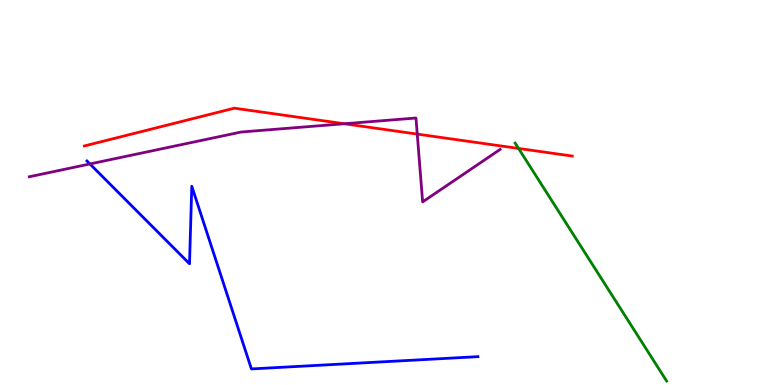[{'lines': ['blue', 'red'], 'intersections': []}, {'lines': ['green', 'red'], 'intersections': [{'x': 6.69, 'y': 6.14}]}, {'lines': ['purple', 'red'], 'intersections': [{'x': 4.44, 'y': 6.79}, {'x': 5.38, 'y': 6.52}]}, {'lines': ['blue', 'green'], 'intersections': []}, {'lines': ['blue', 'purple'], 'intersections': [{'x': 1.16, 'y': 5.74}]}, {'lines': ['green', 'purple'], 'intersections': []}]